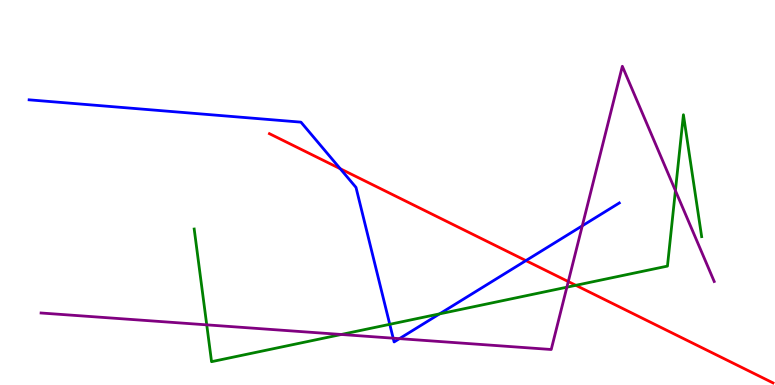[{'lines': ['blue', 'red'], 'intersections': [{'x': 4.39, 'y': 5.62}, {'x': 6.79, 'y': 3.23}]}, {'lines': ['green', 'red'], 'intersections': [{'x': 7.43, 'y': 2.59}]}, {'lines': ['purple', 'red'], 'intersections': [{'x': 7.33, 'y': 2.69}]}, {'lines': ['blue', 'green'], 'intersections': [{'x': 5.03, 'y': 1.58}, {'x': 5.67, 'y': 1.85}]}, {'lines': ['blue', 'purple'], 'intersections': [{'x': 5.07, 'y': 1.22}, {'x': 5.15, 'y': 1.2}, {'x': 7.51, 'y': 4.13}]}, {'lines': ['green', 'purple'], 'intersections': [{'x': 2.67, 'y': 1.56}, {'x': 4.4, 'y': 1.31}, {'x': 7.31, 'y': 2.54}, {'x': 8.72, 'y': 5.05}]}]